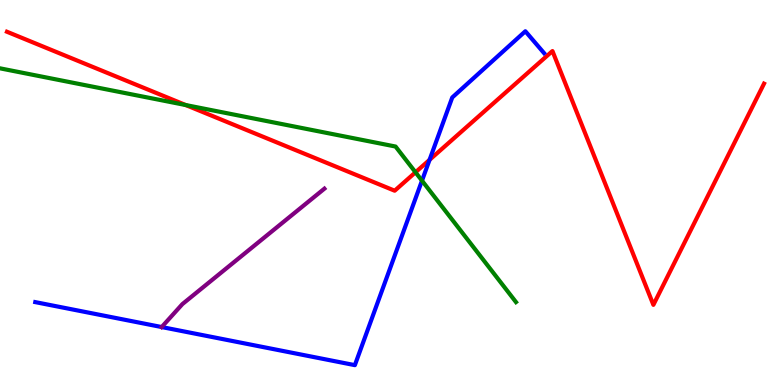[{'lines': ['blue', 'red'], 'intersections': [{'x': 5.54, 'y': 5.85}]}, {'lines': ['green', 'red'], 'intersections': [{'x': 2.4, 'y': 7.27}, {'x': 5.36, 'y': 5.53}]}, {'lines': ['purple', 'red'], 'intersections': []}, {'lines': ['blue', 'green'], 'intersections': [{'x': 5.44, 'y': 5.31}]}, {'lines': ['blue', 'purple'], 'intersections': [{'x': 2.09, 'y': 1.51}]}, {'lines': ['green', 'purple'], 'intersections': []}]